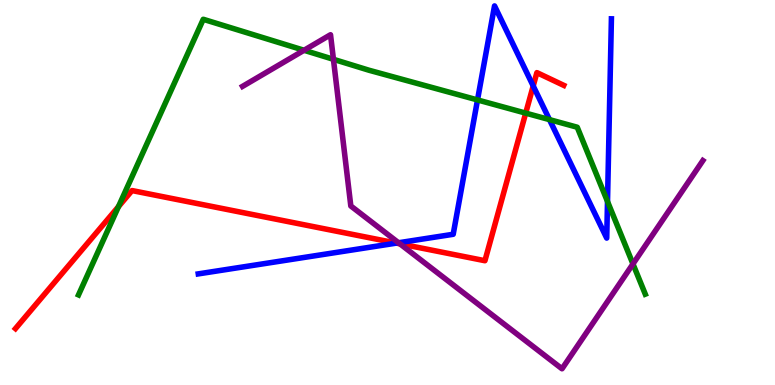[{'lines': ['blue', 'red'], 'intersections': [{'x': 5.11, 'y': 3.69}, {'x': 6.88, 'y': 7.77}]}, {'lines': ['green', 'red'], 'intersections': [{'x': 1.53, 'y': 4.63}, {'x': 6.78, 'y': 7.06}]}, {'lines': ['purple', 'red'], 'intersections': [{'x': 5.16, 'y': 3.67}]}, {'lines': ['blue', 'green'], 'intersections': [{'x': 6.16, 'y': 7.4}, {'x': 7.09, 'y': 6.89}, {'x': 7.84, 'y': 4.77}]}, {'lines': ['blue', 'purple'], 'intersections': [{'x': 5.14, 'y': 3.69}]}, {'lines': ['green', 'purple'], 'intersections': [{'x': 3.92, 'y': 8.69}, {'x': 4.3, 'y': 8.46}, {'x': 8.17, 'y': 3.14}]}]